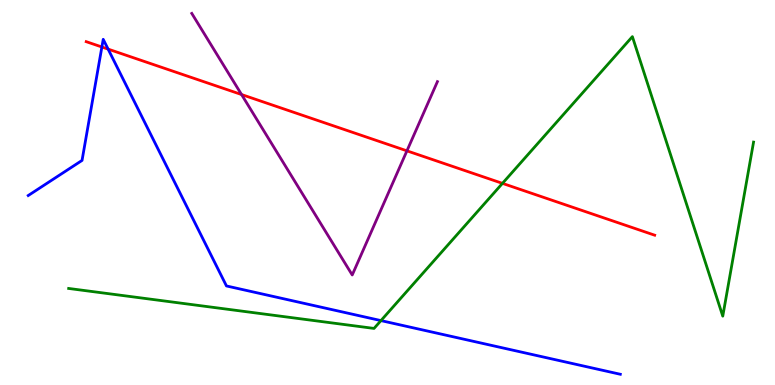[{'lines': ['blue', 'red'], 'intersections': [{'x': 1.31, 'y': 8.78}, {'x': 1.39, 'y': 8.72}]}, {'lines': ['green', 'red'], 'intersections': [{'x': 6.48, 'y': 5.24}]}, {'lines': ['purple', 'red'], 'intersections': [{'x': 3.12, 'y': 7.54}, {'x': 5.25, 'y': 6.08}]}, {'lines': ['blue', 'green'], 'intersections': [{'x': 4.92, 'y': 1.67}]}, {'lines': ['blue', 'purple'], 'intersections': []}, {'lines': ['green', 'purple'], 'intersections': []}]